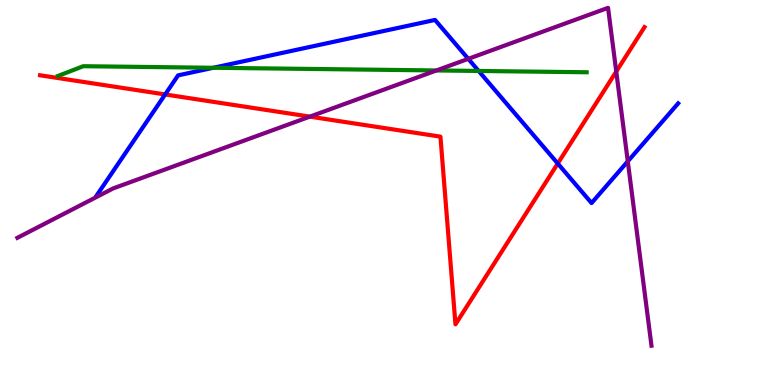[{'lines': ['blue', 'red'], 'intersections': [{'x': 2.13, 'y': 7.55}, {'x': 7.2, 'y': 5.75}]}, {'lines': ['green', 'red'], 'intersections': []}, {'lines': ['purple', 'red'], 'intersections': [{'x': 4.0, 'y': 6.97}, {'x': 7.95, 'y': 8.14}]}, {'lines': ['blue', 'green'], 'intersections': [{'x': 2.75, 'y': 8.24}, {'x': 6.18, 'y': 8.16}]}, {'lines': ['blue', 'purple'], 'intersections': [{'x': 6.04, 'y': 8.47}, {'x': 8.1, 'y': 5.81}]}, {'lines': ['green', 'purple'], 'intersections': [{'x': 5.63, 'y': 8.17}]}]